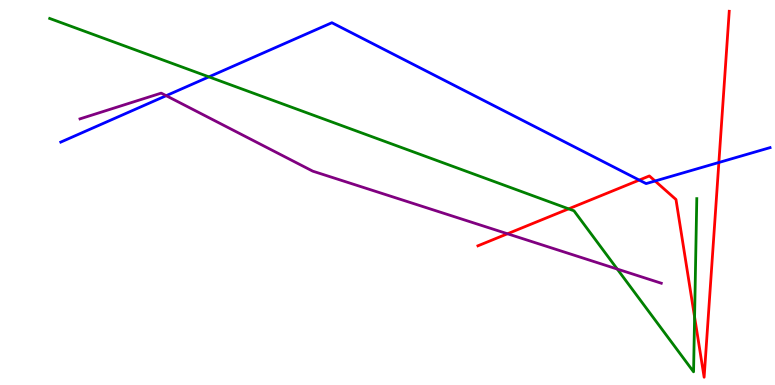[{'lines': ['blue', 'red'], 'intersections': [{'x': 8.25, 'y': 5.32}, {'x': 8.45, 'y': 5.3}, {'x': 9.28, 'y': 5.78}]}, {'lines': ['green', 'red'], 'intersections': [{'x': 7.34, 'y': 4.58}, {'x': 8.96, 'y': 1.77}]}, {'lines': ['purple', 'red'], 'intersections': [{'x': 6.55, 'y': 3.93}]}, {'lines': ['blue', 'green'], 'intersections': [{'x': 2.7, 'y': 8.0}]}, {'lines': ['blue', 'purple'], 'intersections': [{'x': 2.14, 'y': 7.51}]}, {'lines': ['green', 'purple'], 'intersections': [{'x': 7.96, 'y': 3.01}]}]